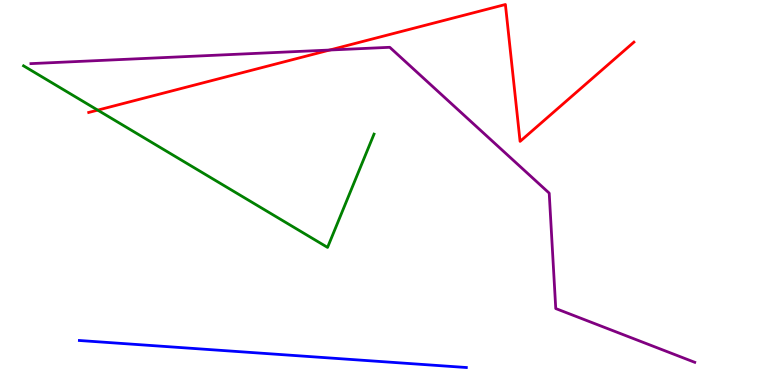[{'lines': ['blue', 'red'], 'intersections': []}, {'lines': ['green', 'red'], 'intersections': [{'x': 1.26, 'y': 7.14}]}, {'lines': ['purple', 'red'], 'intersections': [{'x': 4.25, 'y': 8.7}]}, {'lines': ['blue', 'green'], 'intersections': []}, {'lines': ['blue', 'purple'], 'intersections': []}, {'lines': ['green', 'purple'], 'intersections': []}]